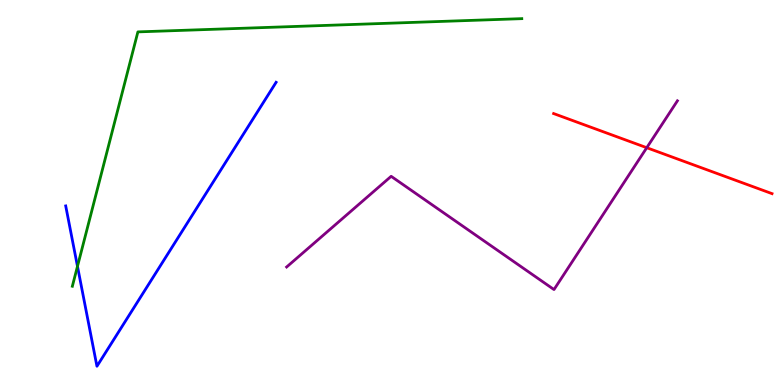[{'lines': ['blue', 'red'], 'intersections': []}, {'lines': ['green', 'red'], 'intersections': []}, {'lines': ['purple', 'red'], 'intersections': [{'x': 8.35, 'y': 6.16}]}, {'lines': ['blue', 'green'], 'intersections': [{'x': 1.0, 'y': 3.08}]}, {'lines': ['blue', 'purple'], 'intersections': []}, {'lines': ['green', 'purple'], 'intersections': []}]